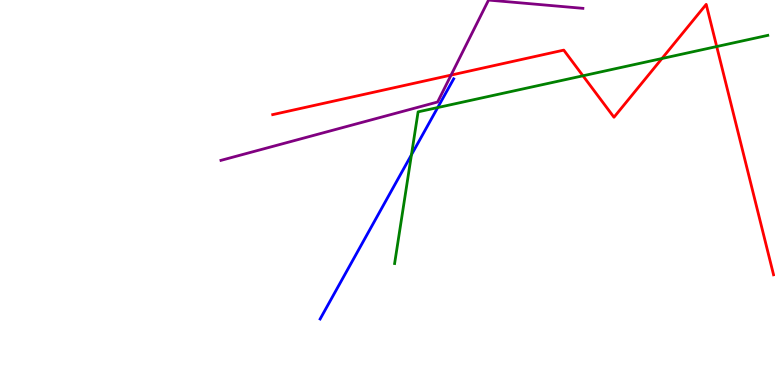[{'lines': ['blue', 'red'], 'intersections': []}, {'lines': ['green', 'red'], 'intersections': [{'x': 7.52, 'y': 8.03}, {'x': 8.54, 'y': 8.48}, {'x': 9.25, 'y': 8.79}]}, {'lines': ['purple', 'red'], 'intersections': [{'x': 5.82, 'y': 8.05}]}, {'lines': ['blue', 'green'], 'intersections': [{'x': 5.31, 'y': 5.98}, {'x': 5.65, 'y': 7.21}]}, {'lines': ['blue', 'purple'], 'intersections': []}, {'lines': ['green', 'purple'], 'intersections': []}]